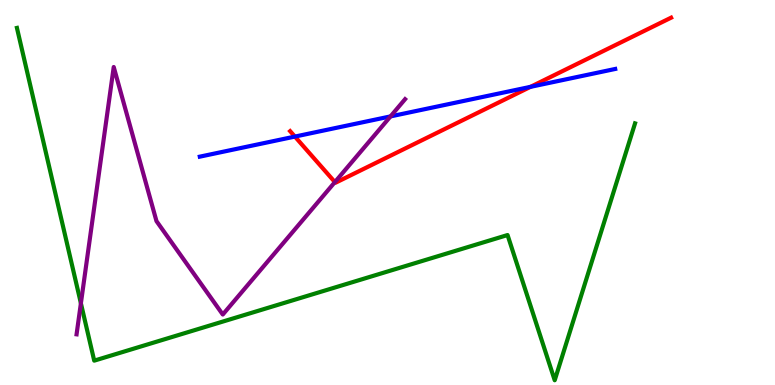[{'lines': ['blue', 'red'], 'intersections': [{'x': 3.81, 'y': 6.45}, {'x': 6.84, 'y': 7.74}]}, {'lines': ['green', 'red'], 'intersections': []}, {'lines': ['purple', 'red'], 'intersections': [{'x': 4.32, 'y': 5.27}]}, {'lines': ['blue', 'green'], 'intersections': []}, {'lines': ['blue', 'purple'], 'intersections': [{'x': 5.04, 'y': 6.98}]}, {'lines': ['green', 'purple'], 'intersections': [{'x': 1.04, 'y': 2.12}]}]